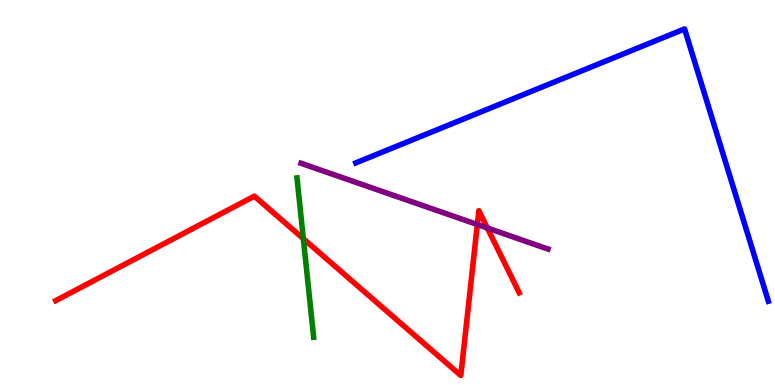[{'lines': ['blue', 'red'], 'intersections': []}, {'lines': ['green', 'red'], 'intersections': [{'x': 3.91, 'y': 3.8}]}, {'lines': ['purple', 'red'], 'intersections': [{'x': 6.16, 'y': 4.17}, {'x': 6.29, 'y': 4.08}]}, {'lines': ['blue', 'green'], 'intersections': []}, {'lines': ['blue', 'purple'], 'intersections': []}, {'lines': ['green', 'purple'], 'intersections': []}]